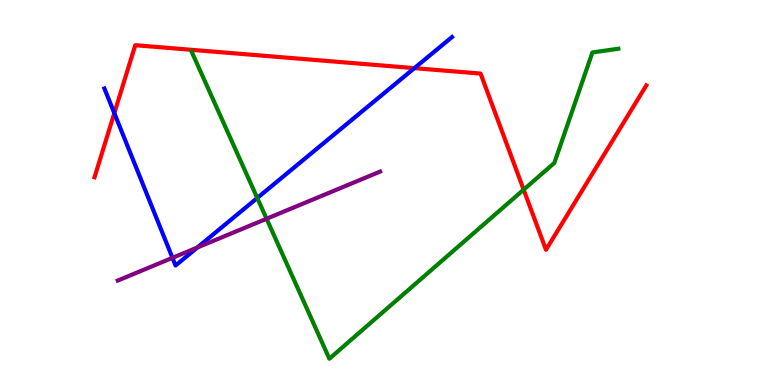[{'lines': ['blue', 'red'], 'intersections': [{'x': 1.48, 'y': 7.06}, {'x': 5.35, 'y': 8.23}]}, {'lines': ['green', 'red'], 'intersections': [{'x': 6.76, 'y': 5.07}]}, {'lines': ['purple', 'red'], 'intersections': []}, {'lines': ['blue', 'green'], 'intersections': [{'x': 3.32, 'y': 4.86}]}, {'lines': ['blue', 'purple'], 'intersections': [{'x': 2.23, 'y': 3.3}, {'x': 2.55, 'y': 3.57}]}, {'lines': ['green', 'purple'], 'intersections': [{'x': 3.44, 'y': 4.32}]}]